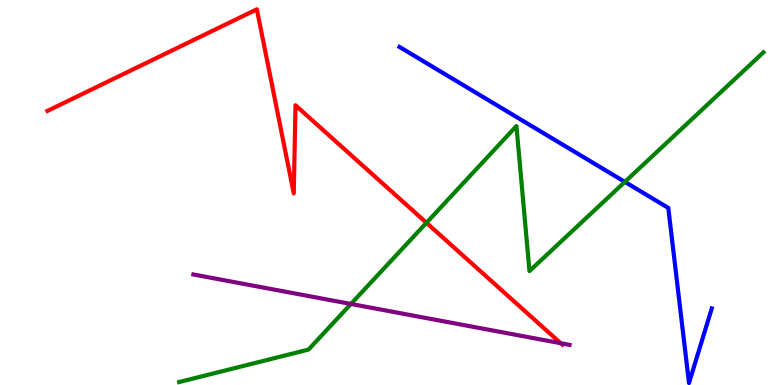[{'lines': ['blue', 'red'], 'intersections': []}, {'lines': ['green', 'red'], 'intersections': [{'x': 5.5, 'y': 4.21}]}, {'lines': ['purple', 'red'], 'intersections': [{'x': 7.23, 'y': 1.09}]}, {'lines': ['blue', 'green'], 'intersections': [{'x': 8.06, 'y': 5.28}]}, {'lines': ['blue', 'purple'], 'intersections': []}, {'lines': ['green', 'purple'], 'intersections': [{'x': 4.53, 'y': 2.1}]}]